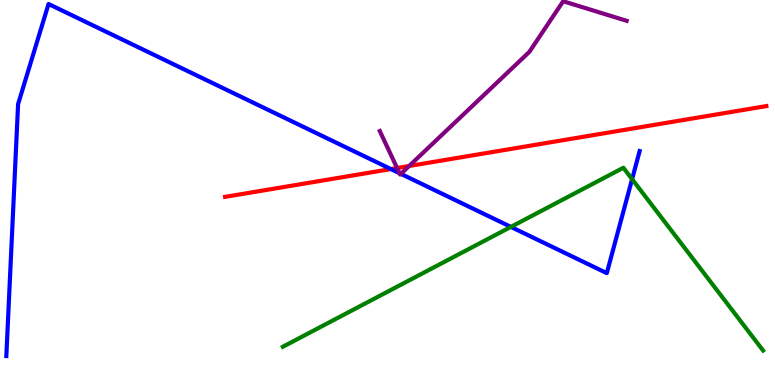[{'lines': ['blue', 'red'], 'intersections': [{'x': 5.04, 'y': 5.61}]}, {'lines': ['green', 'red'], 'intersections': []}, {'lines': ['purple', 'red'], 'intersections': [{'x': 5.12, 'y': 5.64}, {'x': 5.28, 'y': 5.69}]}, {'lines': ['blue', 'green'], 'intersections': [{'x': 6.59, 'y': 4.11}, {'x': 8.16, 'y': 5.35}]}, {'lines': ['blue', 'purple'], 'intersections': [{'x': 5.15, 'y': 5.5}, {'x': 5.17, 'y': 5.48}]}, {'lines': ['green', 'purple'], 'intersections': []}]